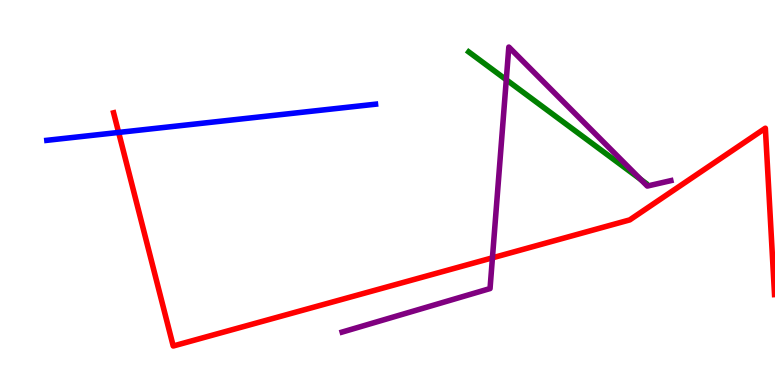[{'lines': ['blue', 'red'], 'intersections': [{'x': 1.53, 'y': 6.56}]}, {'lines': ['green', 'red'], 'intersections': []}, {'lines': ['purple', 'red'], 'intersections': [{'x': 6.35, 'y': 3.3}]}, {'lines': ['blue', 'green'], 'intersections': []}, {'lines': ['blue', 'purple'], 'intersections': []}, {'lines': ['green', 'purple'], 'intersections': [{'x': 6.53, 'y': 7.93}, {'x': 8.27, 'y': 5.34}]}]